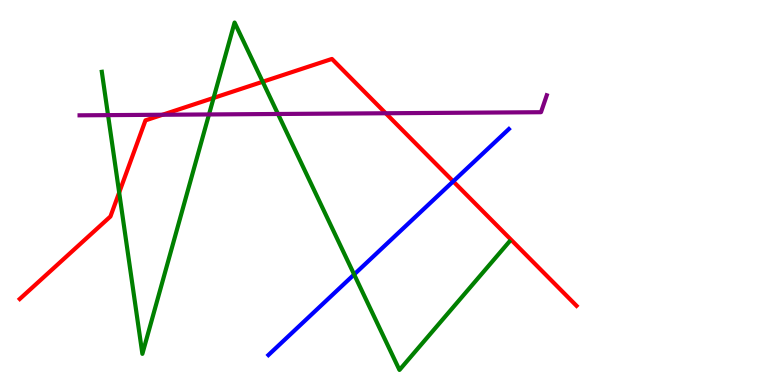[{'lines': ['blue', 'red'], 'intersections': [{'x': 5.85, 'y': 5.29}]}, {'lines': ['green', 'red'], 'intersections': [{'x': 1.54, 'y': 5.0}, {'x': 2.76, 'y': 7.46}, {'x': 3.39, 'y': 7.88}]}, {'lines': ['purple', 'red'], 'intersections': [{'x': 2.1, 'y': 7.02}, {'x': 4.98, 'y': 7.06}]}, {'lines': ['blue', 'green'], 'intersections': [{'x': 4.57, 'y': 2.87}]}, {'lines': ['blue', 'purple'], 'intersections': []}, {'lines': ['green', 'purple'], 'intersections': [{'x': 1.39, 'y': 7.01}, {'x': 2.7, 'y': 7.03}, {'x': 3.59, 'y': 7.04}]}]